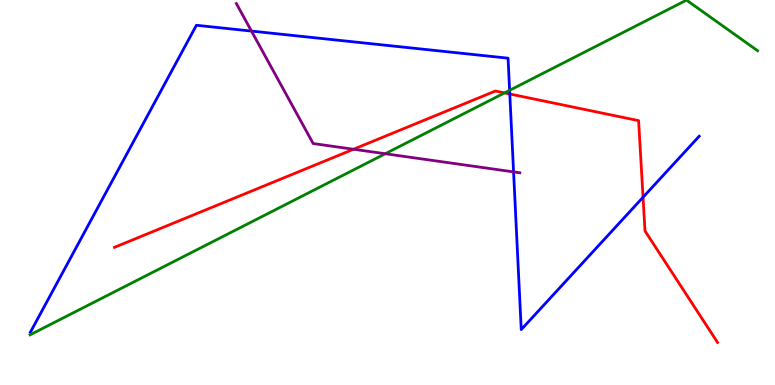[{'lines': ['blue', 'red'], 'intersections': [{'x': 6.58, 'y': 7.56}, {'x': 8.3, 'y': 4.88}]}, {'lines': ['green', 'red'], 'intersections': [{'x': 6.51, 'y': 7.59}]}, {'lines': ['purple', 'red'], 'intersections': [{'x': 4.56, 'y': 6.12}]}, {'lines': ['blue', 'green'], 'intersections': [{'x': 6.58, 'y': 7.65}]}, {'lines': ['blue', 'purple'], 'intersections': [{'x': 3.24, 'y': 9.19}, {'x': 6.63, 'y': 5.54}]}, {'lines': ['green', 'purple'], 'intersections': [{'x': 4.97, 'y': 6.01}]}]